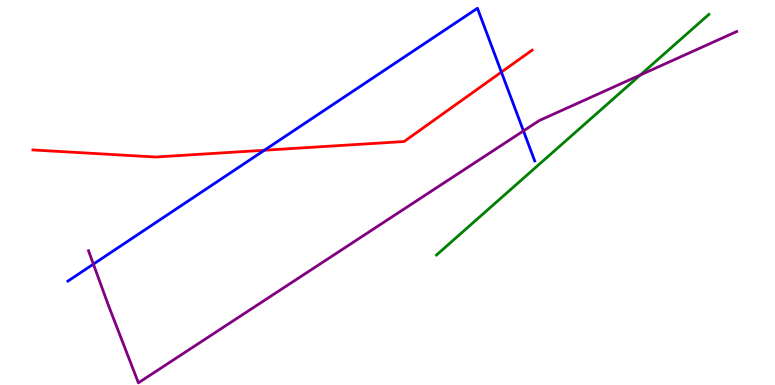[{'lines': ['blue', 'red'], 'intersections': [{'x': 3.41, 'y': 6.1}, {'x': 6.47, 'y': 8.13}]}, {'lines': ['green', 'red'], 'intersections': []}, {'lines': ['purple', 'red'], 'intersections': []}, {'lines': ['blue', 'green'], 'intersections': []}, {'lines': ['blue', 'purple'], 'intersections': [{'x': 1.21, 'y': 3.14}, {'x': 6.75, 'y': 6.6}]}, {'lines': ['green', 'purple'], 'intersections': [{'x': 8.26, 'y': 8.05}]}]